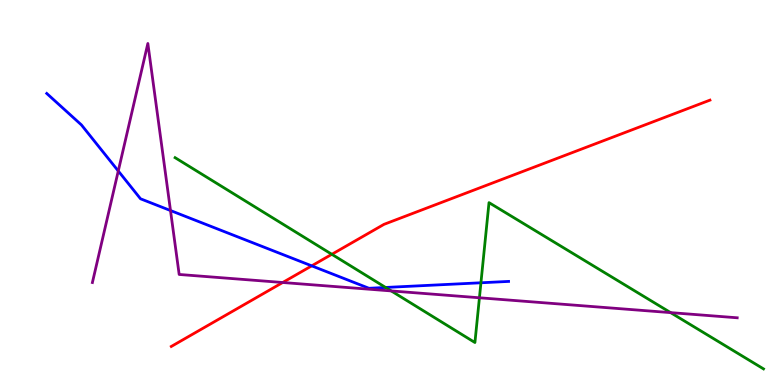[{'lines': ['blue', 'red'], 'intersections': [{'x': 4.02, 'y': 3.09}]}, {'lines': ['green', 'red'], 'intersections': [{'x': 4.28, 'y': 3.39}]}, {'lines': ['purple', 'red'], 'intersections': [{'x': 3.65, 'y': 2.66}]}, {'lines': ['blue', 'green'], 'intersections': [{'x': 4.98, 'y': 2.53}, {'x': 6.21, 'y': 2.66}]}, {'lines': ['blue', 'purple'], 'intersections': [{'x': 1.53, 'y': 5.56}, {'x': 2.2, 'y': 4.53}]}, {'lines': ['green', 'purple'], 'intersections': [{'x': 5.05, 'y': 2.44}, {'x': 6.19, 'y': 2.27}, {'x': 8.65, 'y': 1.88}]}]